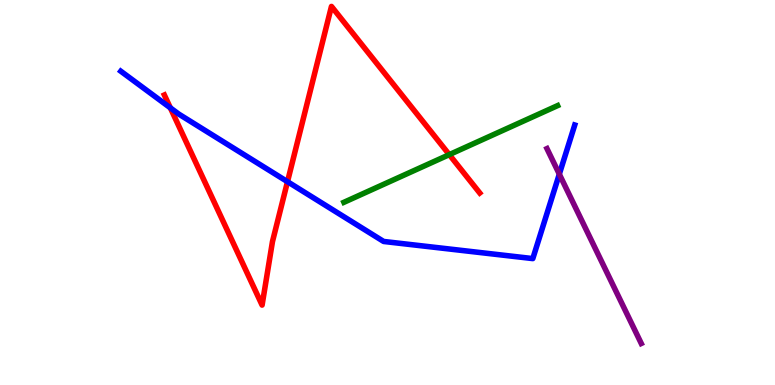[{'lines': ['blue', 'red'], 'intersections': [{'x': 2.2, 'y': 7.2}, {'x': 3.71, 'y': 5.28}]}, {'lines': ['green', 'red'], 'intersections': [{'x': 5.8, 'y': 5.98}]}, {'lines': ['purple', 'red'], 'intersections': []}, {'lines': ['blue', 'green'], 'intersections': []}, {'lines': ['blue', 'purple'], 'intersections': [{'x': 7.22, 'y': 5.48}]}, {'lines': ['green', 'purple'], 'intersections': []}]